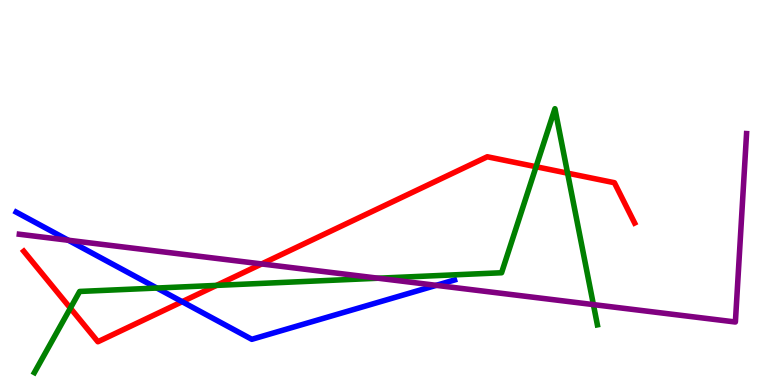[{'lines': ['blue', 'red'], 'intersections': [{'x': 2.35, 'y': 2.16}]}, {'lines': ['green', 'red'], 'intersections': [{'x': 0.908, 'y': 2.0}, {'x': 2.79, 'y': 2.59}, {'x': 6.92, 'y': 5.67}, {'x': 7.32, 'y': 5.5}]}, {'lines': ['purple', 'red'], 'intersections': [{'x': 3.38, 'y': 3.14}]}, {'lines': ['blue', 'green'], 'intersections': [{'x': 2.02, 'y': 2.52}]}, {'lines': ['blue', 'purple'], 'intersections': [{'x': 0.882, 'y': 3.76}, {'x': 5.63, 'y': 2.59}]}, {'lines': ['green', 'purple'], 'intersections': [{'x': 4.88, 'y': 2.77}, {'x': 7.66, 'y': 2.09}]}]